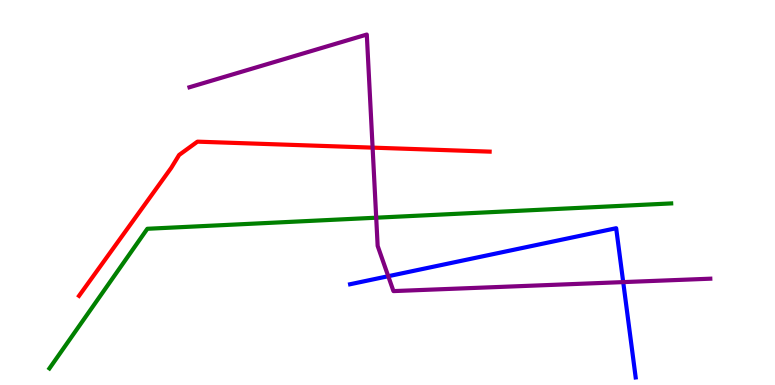[{'lines': ['blue', 'red'], 'intersections': []}, {'lines': ['green', 'red'], 'intersections': []}, {'lines': ['purple', 'red'], 'intersections': [{'x': 4.81, 'y': 6.17}]}, {'lines': ['blue', 'green'], 'intersections': []}, {'lines': ['blue', 'purple'], 'intersections': [{'x': 5.01, 'y': 2.83}, {'x': 8.04, 'y': 2.67}]}, {'lines': ['green', 'purple'], 'intersections': [{'x': 4.85, 'y': 4.35}]}]